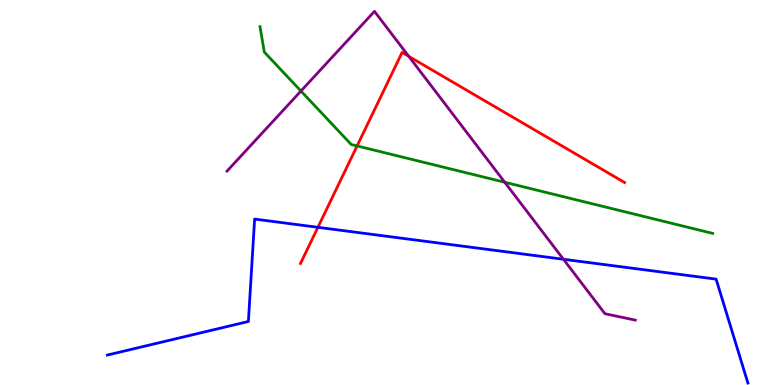[{'lines': ['blue', 'red'], 'intersections': [{'x': 4.1, 'y': 4.1}]}, {'lines': ['green', 'red'], 'intersections': [{'x': 4.61, 'y': 6.21}]}, {'lines': ['purple', 'red'], 'intersections': [{'x': 5.27, 'y': 8.54}]}, {'lines': ['blue', 'green'], 'intersections': []}, {'lines': ['blue', 'purple'], 'intersections': [{'x': 7.27, 'y': 3.27}]}, {'lines': ['green', 'purple'], 'intersections': [{'x': 3.88, 'y': 7.64}, {'x': 6.51, 'y': 5.27}]}]